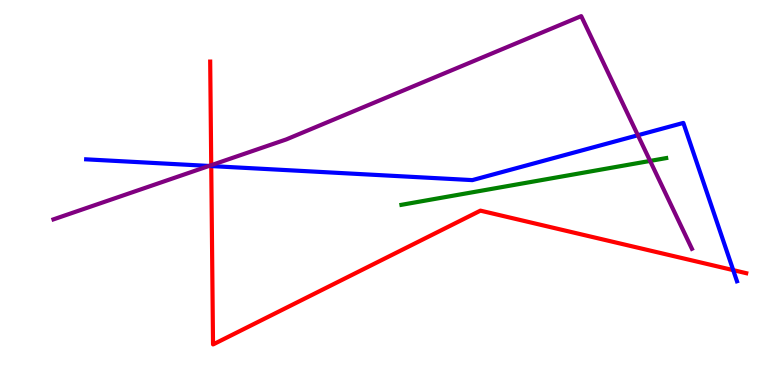[{'lines': ['blue', 'red'], 'intersections': [{'x': 2.73, 'y': 5.69}, {'x': 9.46, 'y': 2.98}]}, {'lines': ['green', 'red'], 'intersections': []}, {'lines': ['purple', 'red'], 'intersections': [{'x': 2.73, 'y': 5.71}]}, {'lines': ['blue', 'green'], 'intersections': []}, {'lines': ['blue', 'purple'], 'intersections': [{'x': 2.7, 'y': 5.69}, {'x': 8.23, 'y': 6.49}]}, {'lines': ['green', 'purple'], 'intersections': [{'x': 8.39, 'y': 5.82}]}]